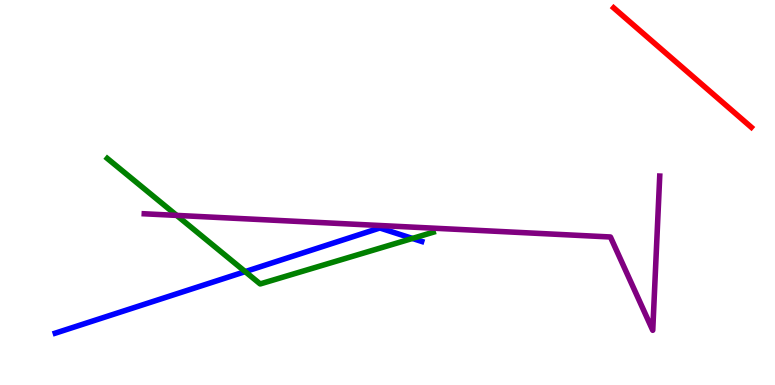[{'lines': ['blue', 'red'], 'intersections': []}, {'lines': ['green', 'red'], 'intersections': []}, {'lines': ['purple', 'red'], 'intersections': []}, {'lines': ['blue', 'green'], 'intersections': [{'x': 3.16, 'y': 2.94}, {'x': 5.32, 'y': 3.81}]}, {'lines': ['blue', 'purple'], 'intersections': []}, {'lines': ['green', 'purple'], 'intersections': [{'x': 2.28, 'y': 4.41}]}]